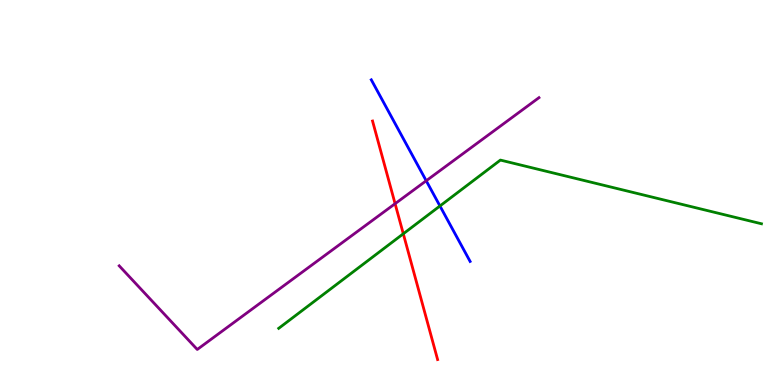[{'lines': ['blue', 'red'], 'intersections': []}, {'lines': ['green', 'red'], 'intersections': [{'x': 5.2, 'y': 3.93}]}, {'lines': ['purple', 'red'], 'intersections': [{'x': 5.1, 'y': 4.71}]}, {'lines': ['blue', 'green'], 'intersections': [{'x': 5.68, 'y': 4.65}]}, {'lines': ['blue', 'purple'], 'intersections': [{'x': 5.5, 'y': 5.31}]}, {'lines': ['green', 'purple'], 'intersections': []}]